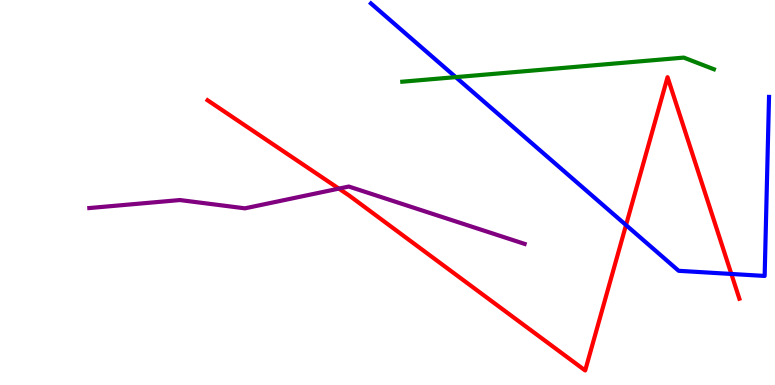[{'lines': ['blue', 'red'], 'intersections': [{'x': 8.08, 'y': 4.15}, {'x': 9.44, 'y': 2.88}]}, {'lines': ['green', 'red'], 'intersections': []}, {'lines': ['purple', 'red'], 'intersections': [{'x': 4.37, 'y': 5.1}]}, {'lines': ['blue', 'green'], 'intersections': [{'x': 5.88, 'y': 8.0}]}, {'lines': ['blue', 'purple'], 'intersections': []}, {'lines': ['green', 'purple'], 'intersections': []}]